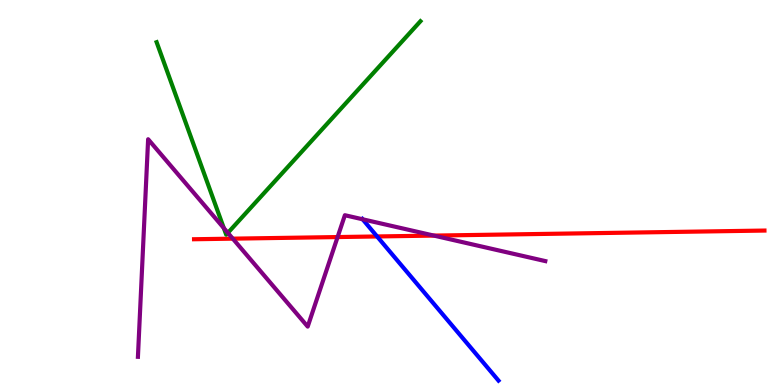[{'lines': ['blue', 'red'], 'intersections': [{'x': 4.87, 'y': 3.86}]}, {'lines': ['green', 'red'], 'intersections': []}, {'lines': ['purple', 'red'], 'intersections': [{'x': 3.0, 'y': 3.8}, {'x': 4.36, 'y': 3.84}, {'x': 5.6, 'y': 3.88}]}, {'lines': ['blue', 'green'], 'intersections': []}, {'lines': ['blue', 'purple'], 'intersections': [{'x': 4.68, 'y': 4.3}]}, {'lines': ['green', 'purple'], 'intersections': [{'x': 2.89, 'y': 4.08}, {'x': 2.94, 'y': 3.95}]}]